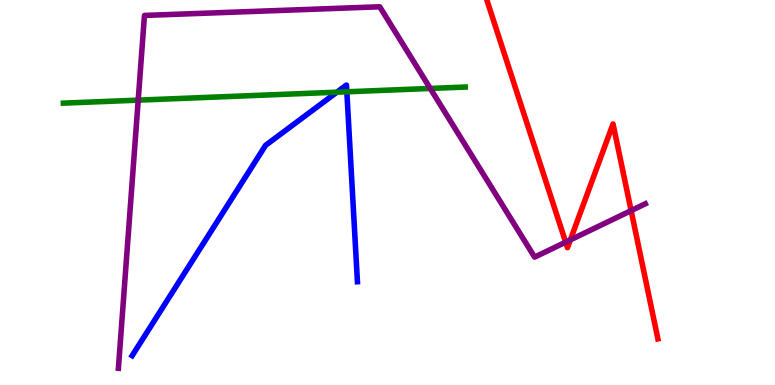[{'lines': ['blue', 'red'], 'intersections': []}, {'lines': ['green', 'red'], 'intersections': []}, {'lines': ['purple', 'red'], 'intersections': [{'x': 7.3, 'y': 3.71}, {'x': 7.36, 'y': 3.77}, {'x': 8.14, 'y': 4.53}]}, {'lines': ['blue', 'green'], 'intersections': [{'x': 4.35, 'y': 7.61}, {'x': 4.48, 'y': 7.62}]}, {'lines': ['blue', 'purple'], 'intersections': []}, {'lines': ['green', 'purple'], 'intersections': [{'x': 1.78, 'y': 7.4}, {'x': 5.55, 'y': 7.7}]}]